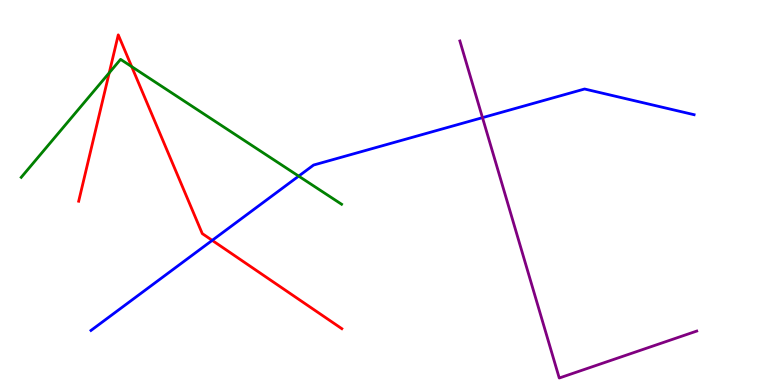[{'lines': ['blue', 'red'], 'intersections': [{'x': 2.74, 'y': 3.76}]}, {'lines': ['green', 'red'], 'intersections': [{'x': 1.41, 'y': 8.11}, {'x': 1.7, 'y': 8.27}]}, {'lines': ['purple', 'red'], 'intersections': []}, {'lines': ['blue', 'green'], 'intersections': [{'x': 3.85, 'y': 5.43}]}, {'lines': ['blue', 'purple'], 'intersections': [{'x': 6.23, 'y': 6.94}]}, {'lines': ['green', 'purple'], 'intersections': []}]